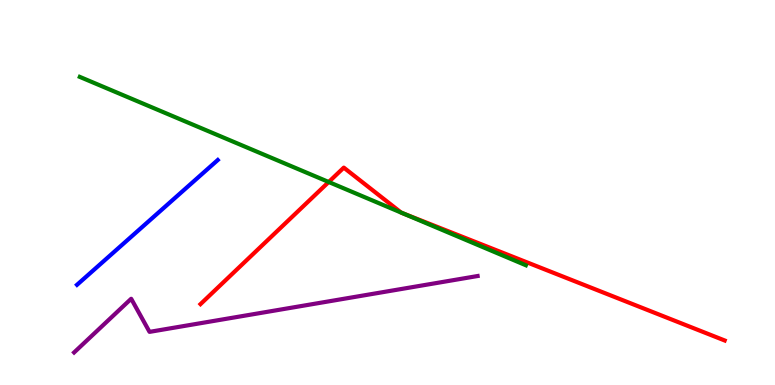[{'lines': ['blue', 'red'], 'intersections': []}, {'lines': ['green', 'red'], 'intersections': [{'x': 4.24, 'y': 5.27}, {'x': 5.18, 'y': 4.48}, {'x': 5.19, 'y': 4.46}]}, {'lines': ['purple', 'red'], 'intersections': []}, {'lines': ['blue', 'green'], 'intersections': []}, {'lines': ['blue', 'purple'], 'intersections': []}, {'lines': ['green', 'purple'], 'intersections': []}]